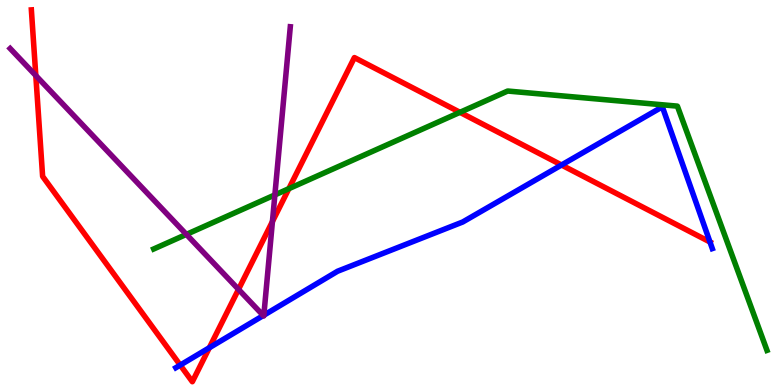[{'lines': ['blue', 'red'], 'intersections': [{'x': 2.33, 'y': 0.517}, {'x': 2.7, 'y': 0.968}, {'x': 7.25, 'y': 5.71}, {'x': 9.16, 'y': 3.71}]}, {'lines': ['green', 'red'], 'intersections': [{'x': 3.73, 'y': 5.1}, {'x': 5.93, 'y': 7.08}]}, {'lines': ['purple', 'red'], 'intersections': [{'x': 0.462, 'y': 8.04}, {'x': 3.08, 'y': 2.48}, {'x': 3.52, 'y': 4.25}]}, {'lines': ['blue', 'green'], 'intersections': []}, {'lines': ['blue', 'purple'], 'intersections': [{'x': 3.4, 'y': 1.8}, {'x': 3.4, 'y': 1.81}]}, {'lines': ['green', 'purple'], 'intersections': [{'x': 2.4, 'y': 3.91}, {'x': 3.55, 'y': 4.94}]}]